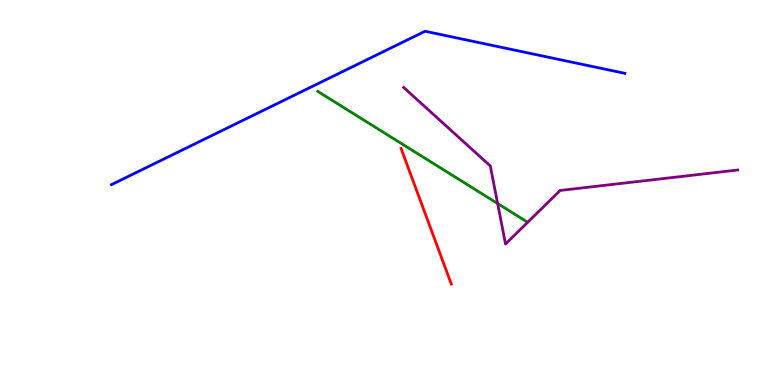[{'lines': ['blue', 'red'], 'intersections': []}, {'lines': ['green', 'red'], 'intersections': []}, {'lines': ['purple', 'red'], 'intersections': []}, {'lines': ['blue', 'green'], 'intersections': []}, {'lines': ['blue', 'purple'], 'intersections': []}, {'lines': ['green', 'purple'], 'intersections': [{'x': 6.42, 'y': 4.71}]}]